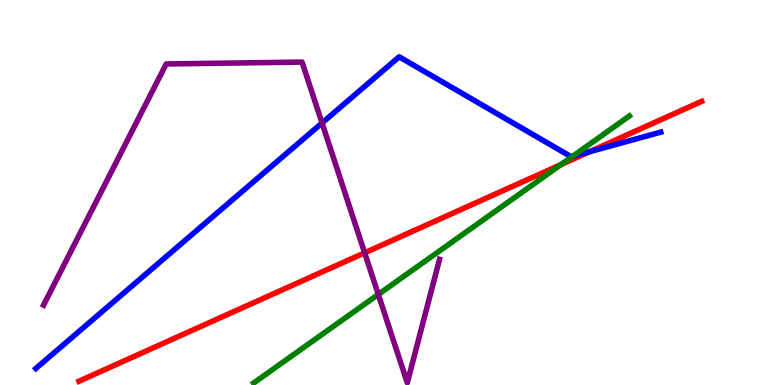[{'lines': ['blue', 'red'], 'intersections': [{'x': 7.61, 'y': 6.06}]}, {'lines': ['green', 'red'], 'intersections': [{'x': 7.24, 'y': 5.73}]}, {'lines': ['purple', 'red'], 'intersections': [{'x': 4.71, 'y': 3.43}]}, {'lines': ['blue', 'green'], 'intersections': [{'x': 7.39, 'y': 5.94}]}, {'lines': ['blue', 'purple'], 'intersections': [{'x': 4.16, 'y': 6.81}]}, {'lines': ['green', 'purple'], 'intersections': [{'x': 4.88, 'y': 2.35}]}]